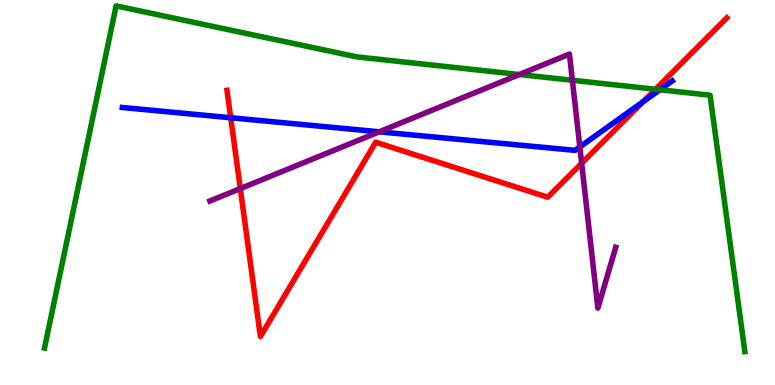[{'lines': ['blue', 'red'], 'intersections': [{'x': 2.98, 'y': 6.94}, {'x': 8.3, 'y': 7.36}]}, {'lines': ['green', 'red'], 'intersections': [{'x': 8.46, 'y': 7.68}]}, {'lines': ['purple', 'red'], 'intersections': [{'x': 3.1, 'y': 5.1}, {'x': 7.51, 'y': 5.76}]}, {'lines': ['blue', 'green'], 'intersections': [{'x': 8.52, 'y': 7.67}]}, {'lines': ['blue', 'purple'], 'intersections': [{'x': 4.89, 'y': 6.58}, {'x': 7.48, 'y': 6.18}]}, {'lines': ['green', 'purple'], 'intersections': [{'x': 6.7, 'y': 8.06}, {'x': 7.39, 'y': 7.92}]}]